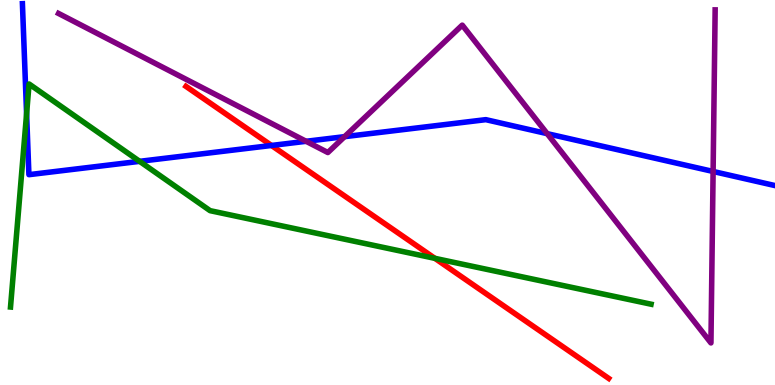[{'lines': ['blue', 'red'], 'intersections': [{'x': 3.5, 'y': 6.22}]}, {'lines': ['green', 'red'], 'intersections': [{'x': 5.61, 'y': 3.29}]}, {'lines': ['purple', 'red'], 'intersections': []}, {'lines': ['blue', 'green'], 'intersections': [{'x': 0.343, 'y': 7.05}, {'x': 1.8, 'y': 5.81}]}, {'lines': ['blue', 'purple'], 'intersections': [{'x': 3.95, 'y': 6.33}, {'x': 4.45, 'y': 6.45}, {'x': 7.06, 'y': 6.53}, {'x': 9.2, 'y': 5.55}]}, {'lines': ['green', 'purple'], 'intersections': []}]